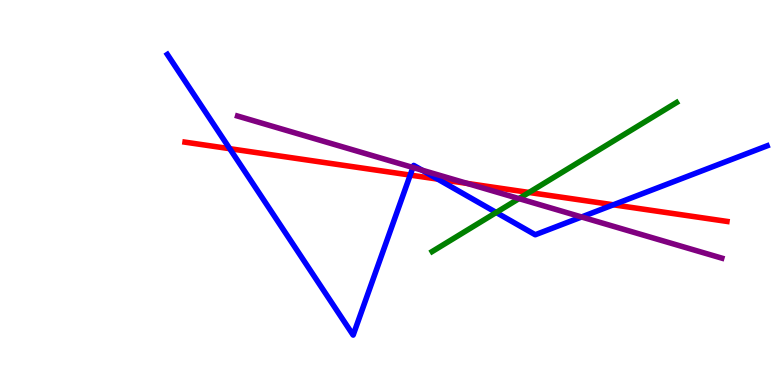[{'lines': ['blue', 'red'], 'intersections': [{'x': 2.96, 'y': 6.14}, {'x': 5.29, 'y': 5.45}, {'x': 5.65, 'y': 5.35}, {'x': 7.91, 'y': 4.68}]}, {'lines': ['green', 'red'], 'intersections': [{'x': 6.83, 'y': 5.0}]}, {'lines': ['purple', 'red'], 'intersections': [{'x': 6.03, 'y': 5.24}]}, {'lines': ['blue', 'green'], 'intersections': [{'x': 6.4, 'y': 4.48}]}, {'lines': ['blue', 'purple'], 'intersections': [{'x': 5.33, 'y': 5.65}, {'x': 5.45, 'y': 5.58}, {'x': 7.5, 'y': 4.36}]}, {'lines': ['green', 'purple'], 'intersections': [{'x': 6.7, 'y': 4.84}]}]